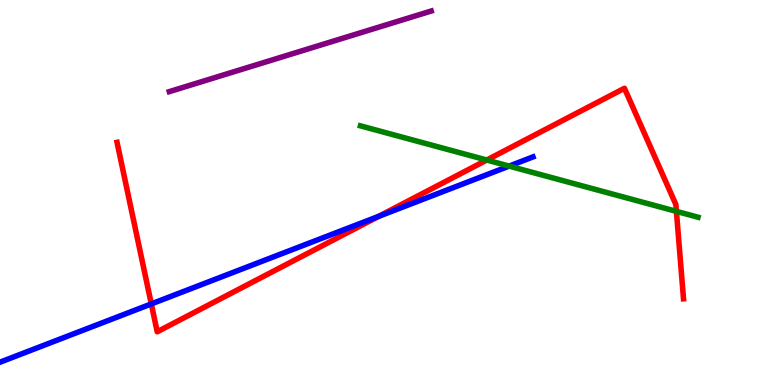[{'lines': ['blue', 'red'], 'intersections': [{'x': 1.95, 'y': 2.11}, {'x': 4.89, 'y': 4.38}]}, {'lines': ['green', 'red'], 'intersections': [{'x': 6.28, 'y': 5.84}, {'x': 8.73, 'y': 4.51}]}, {'lines': ['purple', 'red'], 'intersections': []}, {'lines': ['blue', 'green'], 'intersections': [{'x': 6.57, 'y': 5.69}]}, {'lines': ['blue', 'purple'], 'intersections': []}, {'lines': ['green', 'purple'], 'intersections': []}]